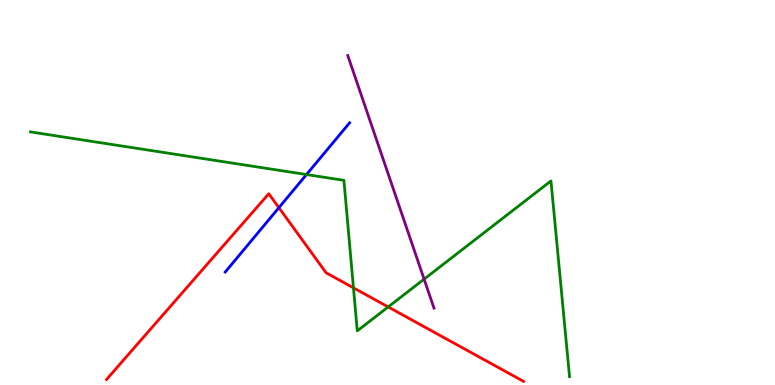[{'lines': ['blue', 'red'], 'intersections': [{'x': 3.6, 'y': 4.61}]}, {'lines': ['green', 'red'], 'intersections': [{'x': 4.56, 'y': 2.52}, {'x': 5.01, 'y': 2.03}]}, {'lines': ['purple', 'red'], 'intersections': []}, {'lines': ['blue', 'green'], 'intersections': [{'x': 3.95, 'y': 5.47}]}, {'lines': ['blue', 'purple'], 'intersections': []}, {'lines': ['green', 'purple'], 'intersections': [{'x': 5.47, 'y': 2.75}]}]